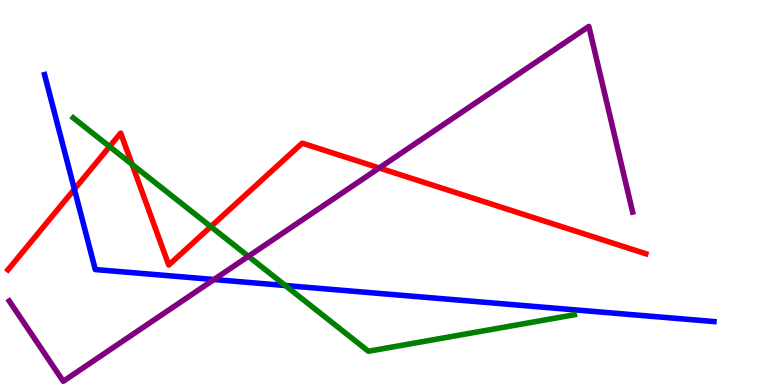[{'lines': ['blue', 'red'], 'intersections': [{'x': 0.96, 'y': 5.08}]}, {'lines': ['green', 'red'], 'intersections': [{'x': 1.41, 'y': 6.19}, {'x': 1.7, 'y': 5.73}, {'x': 2.72, 'y': 4.11}]}, {'lines': ['purple', 'red'], 'intersections': [{'x': 4.89, 'y': 5.64}]}, {'lines': ['blue', 'green'], 'intersections': [{'x': 3.68, 'y': 2.58}]}, {'lines': ['blue', 'purple'], 'intersections': [{'x': 2.76, 'y': 2.74}]}, {'lines': ['green', 'purple'], 'intersections': [{'x': 3.2, 'y': 3.34}]}]